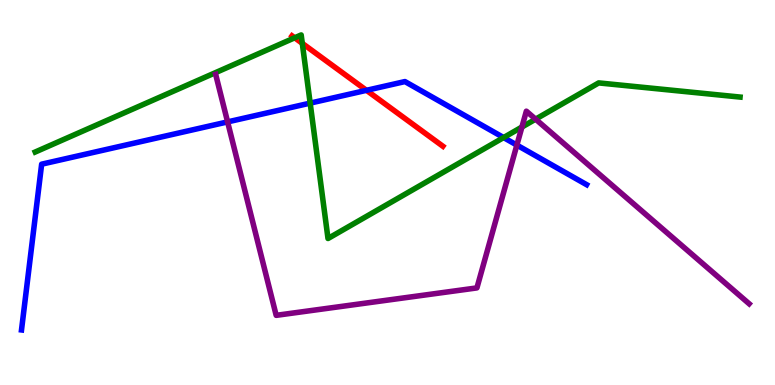[{'lines': ['blue', 'red'], 'intersections': [{'x': 4.73, 'y': 7.65}]}, {'lines': ['green', 'red'], 'intersections': [{'x': 3.8, 'y': 9.02}, {'x': 3.9, 'y': 8.87}]}, {'lines': ['purple', 'red'], 'intersections': []}, {'lines': ['blue', 'green'], 'intersections': [{'x': 4.0, 'y': 7.32}, {'x': 6.5, 'y': 6.43}]}, {'lines': ['blue', 'purple'], 'intersections': [{'x': 2.94, 'y': 6.83}, {'x': 6.67, 'y': 6.23}]}, {'lines': ['green', 'purple'], 'intersections': [{'x': 6.73, 'y': 6.7}, {'x': 6.91, 'y': 6.9}]}]